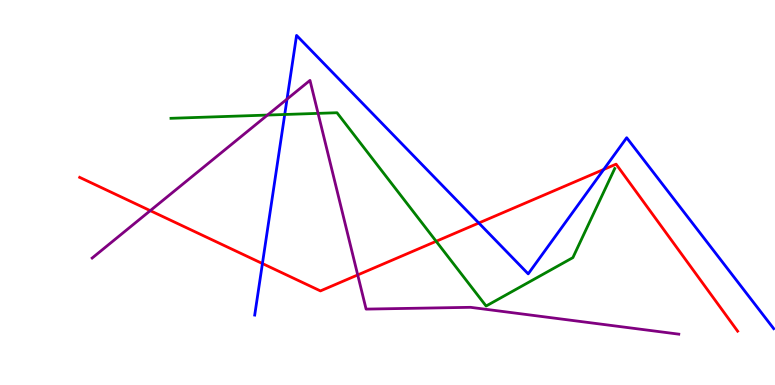[{'lines': ['blue', 'red'], 'intersections': [{'x': 3.39, 'y': 3.15}, {'x': 6.18, 'y': 4.21}, {'x': 7.79, 'y': 5.6}]}, {'lines': ['green', 'red'], 'intersections': [{'x': 5.63, 'y': 3.73}]}, {'lines': ['purple', 'red'], 'intersections': [{'x': 1.94, 'y': 4.53}, {'x': 4.62, 'y': 2.86}]}, {'lines': ['blue', 'green'], 'intersections': [{'x': 3.67, 'y': 7.03}]}, {'lines': ['blue', 'purple'], 'intersections': [{'x': 3.7, 'y': 7.43}]}, {'lines': ['green', 'purple'], 'intersections': [{'x': 3.45, 'y': 7.01}, {'x': 4.1, 'y': 7.06}]}]